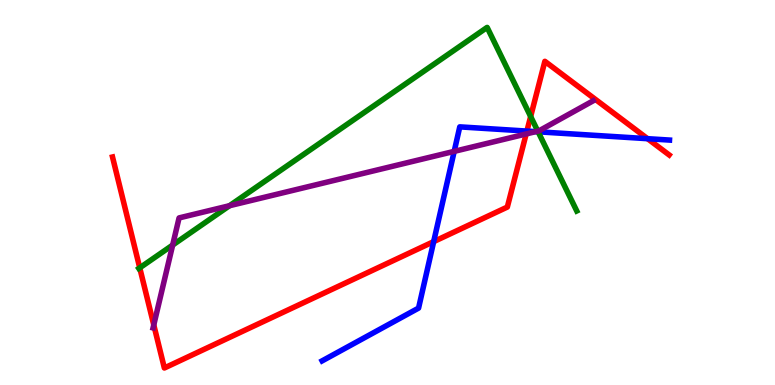[{'lines': ['blue', 'red'], 'intersections': [{'x': 5.6, 'y': 3.72}, {'x': 6.8, 'y': 6.6}, {'x': 8.36, 'y': 6.4}]}, {'lines': ['green', 'red'], 'intersections': [{'x': 1.8, 'y': 3.04}, {'x': 6.85, 'y': 6.97}]}, {'lines': ['purple', 'red'], 'intersections': [{'x': 1.98, 'y': 1.56}, {'x': 6.79, 'y': 6.52}]}, {'lines': ['blue', 'green'], 'intersections': [{'x': 6.94, 'y': 6.58}]}, {'lines': ['blue', 'purple'], 'intersections': [{'x': 5.86, 'y': 6.07}, {'x': 6.91, 'y': 6.58}]}, {'lines': ['green', 'purple'], 'intersections': [{'x': 2.23, 'y': 3.63}, {'x': 2.96, 'y': 4.66}, {'x': 6.94, 'y': 6.59}]}]